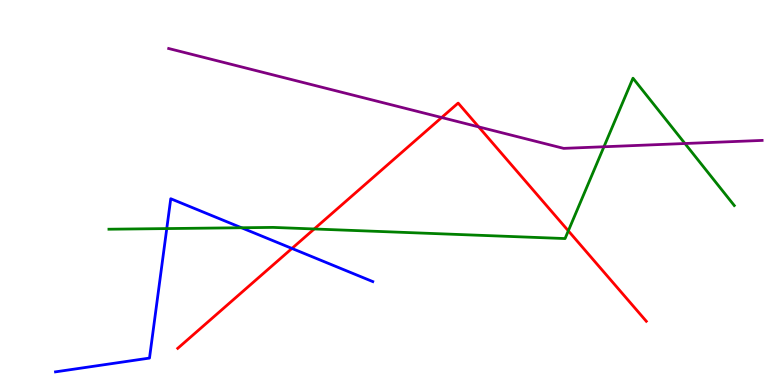[{'lines': ['blue', 'red'], 'intersections': [{'x': 3.77, 'y': 3.55}]}, {'lines': ['green', 'red'], 'intersections': [{'x': 4.05, 'y': 4.05}, {'x': 7.33, 'y': 4.0}]}, {'lines': ['purple', 'red'], 'intersections': [{'x': 5.7, 'y': 6.95}, {'x': 6.18, 'y': 6.7}]}, {'lines': ['blue', 'green'], 'intersections': [{'x': 2.15, 'y': 4.06}, {'x': 3.12, 'y': 4.08}]}, {'lines': ['blue', 'purple'], 'intersections': []}, {'lines': ['green', 'purple'], 'intersections': [{'x': 7.79, 'y': 6.19}, {'x': 8.84, 'y': 6.27}]}]